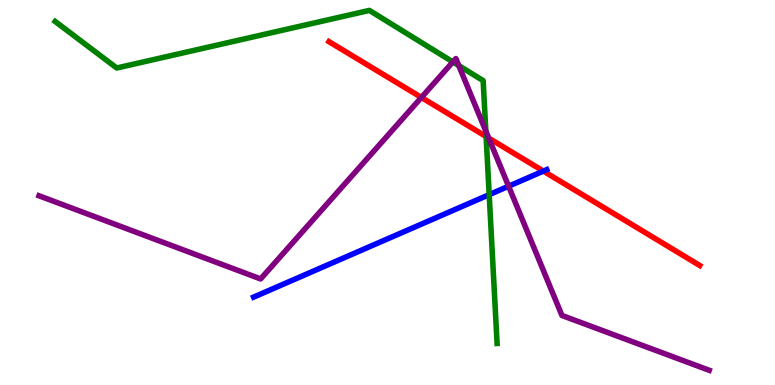[{'lines': ['blue', 'red'], 'intersections': [{'x': 7.01, 'y': 5.56}]}, {'lines': ['green', 'red'], 'intersections': [{'x': 6.27, 'y': 6.45}]}, {'lines': ['purple', 'red'], 'intersections': [{'x': 5.44, 'y': 7.47}, {'x': 6.31, 'y': 6.41}]}, {'lines': ['blue', 'green'], 'intersections': [{'x': 6.31, 'y': 4.94}]}, {'lines': ['blue', 'purple'], 'intersections': [{'x': 6.56, 'y': 5.16}]}, {'lines': ['green', 'purple'], 'intersections': [{'x': 5.84, 'y': 8.39}, {'x': 5.92, 'y': 8.3}, {'x': 6.27, 'y': 6.6}]}]